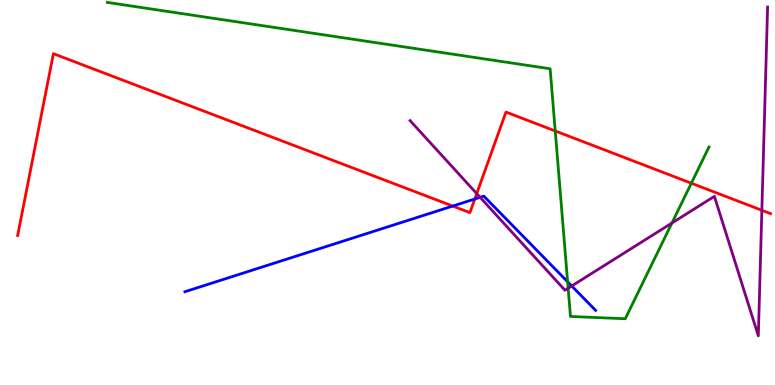[{'lines': ['blue', 'red'], 'intersections': [{'x': 5.84, 'y': 4.65}, {'x': 6.13, 'y': 4.83}]}, {'lines': ['green', 'red'], 'intersections': [{'x': 7.16, 'y': 6.6}, {'x': 8.92, 'y': 5.24}]}, {'lines': ['purple', 'red'], 'intersections': [{'x': 6.15, 'y': 4.97}, {'x': 9.83, 'y': 4.54}]}, {'lines': ['blue', 'green'], 'intersections': [{'x': 7.32, 'y': 2.68}]}, {'lines': ['blue', 'purple'], 'intersections': [{'x': 6.19, 'y': 4.88}, {'x': 7.38, 'y': 2.57}]}, {'lines': ['green', 'purple'], 'intersections': [{'x': 7.33, 'y': 2.51}, {'x': 8.67, 'y': 4.21}]}]